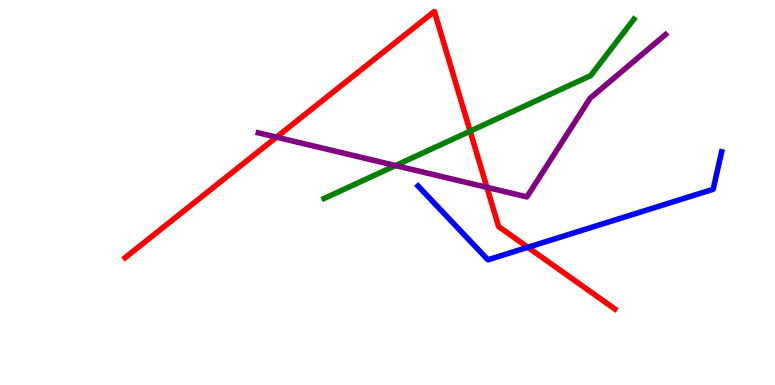[{'lines': ['blue', 'red'], 'intersections': [{'x': 6.81, 'y': 3.58}]}, {'lines': ['green', 'red'], 'intersections': [{'x': 6.07, 'y': 6.59}]}, {'lines': ['purple', 'red'], 'intersections': [{'x': 3.57, 'y': 6.44}, {'x': 6.28, 'y': 5.13}]}, {'lines': ['blue', 'green'], 'intersections': []}, {'lines': ['blue', 'purple'], 'intersections': []}, {'lines': ['green', 'purple'], 'intersections': [{'x': 5.1, 'y': 5.7}]}]